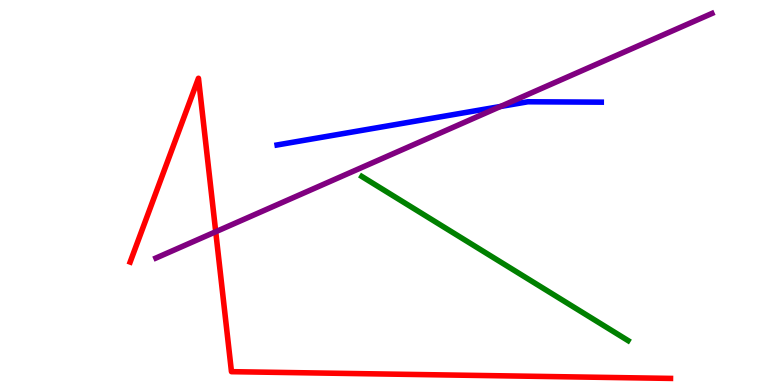[{'lines': ['blue', 'red'], 'intersections': []}, {'lines': ['green', 'red'], 'intersections': []}, {'lines': ['purple', 'red'], 'intersections': [{'x': 2.78, 'y': 3.98}]}, {'lines': ['blue', 'green'], 'intersections': []}, {'lines': ['blue', 'purple'], 'intersections': [{'x': 6.46, 'y': 7.23}]}, {'lines': ['green', 'purple'], 'intersections': []}]